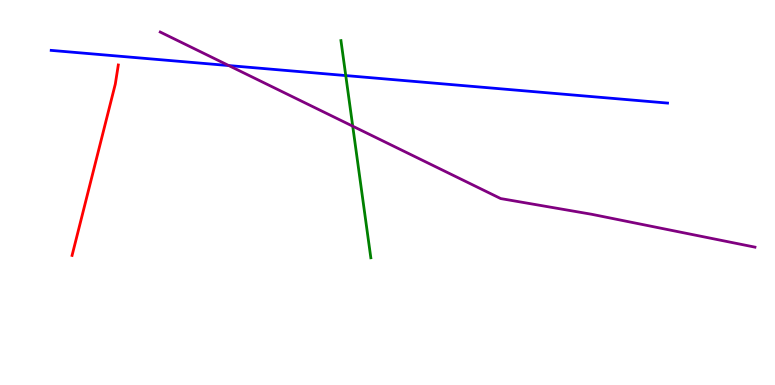[{'lines': ['blue', 'red'], 'intersections': []}, {'lines': ['green', 'red'], 'intersections': []}, {'lines': ['purple', 'red'], 'intersections': []}, {'lines': ['blue', 'green'], 'intersections': [{'x': 4.46, 'y': 8.04}]}, {'lines': ['blue', 'purple'], 'intersections': [{'x': 2.95, 'y': 8.3}]}, {'lines': ['green', 'purple'], 'intersections': [{'x': 4.55, 'y': 6.72}]}]